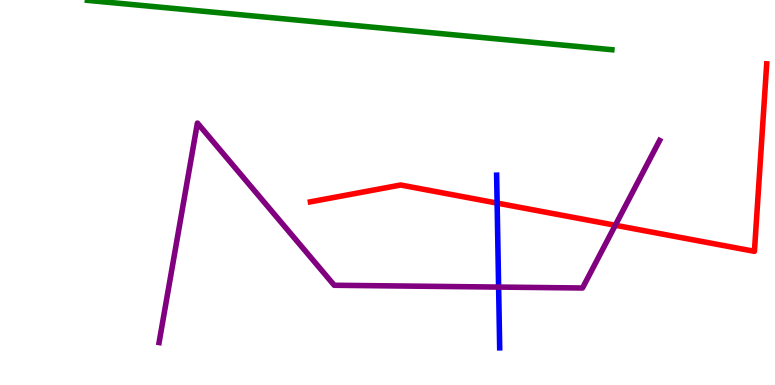[{'lines': ['blue', 'red'], 'intersections': [{'x': 6.41, 'y': 4.72}]}, {'lines': ['green', 'red'], 'intersections': []}, {'lines': ['purple', 'red'], 'intersections': [{'x': 7.94, 'y': 4.15}]}, {'lines': ['blue', 'green'], 'intersections': []}, {'lines': ['blue', 'purple'], 'intersections': [{'x': 6.43, 'y': 2.54}]}, {'lines': ['green', 'purple'], 'intersections': []}]